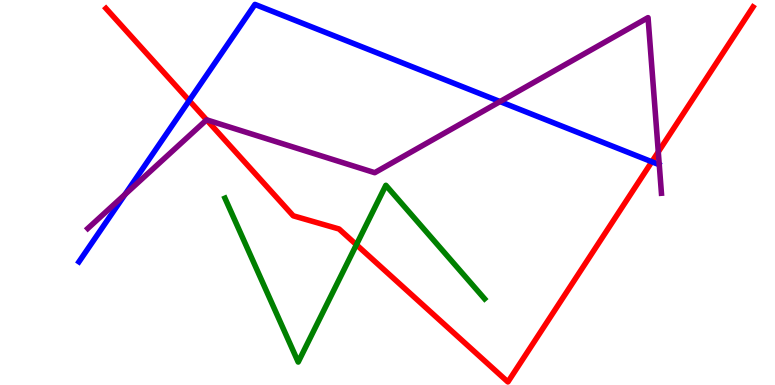[{'lines': ['blue', 'red'], 'intersections': [{'x': 2.44, 'y': 7.39}, {'x': 8.41, 'y': 5.8}]}, {'lines': ['green', 'red'], 'intersections': [{'x': 4.6, 'y': 3.64}]}, {'lines': ['purple', 'red'], 'intersections': [{'x': 2.67, 'y': 6.89}, {'x': 8.49, 'y': 6.05}]}, {'lines': ['blue', 'green'], 'intersections': []}, {'lines': ['blue', 'purple'], 'intersections': [{'x': 1.61, 'y': 4.95}, {'x': 6.45, 'y': 7.36}]}, {'lines': ['green', 'purple'], 'intersections': []}]